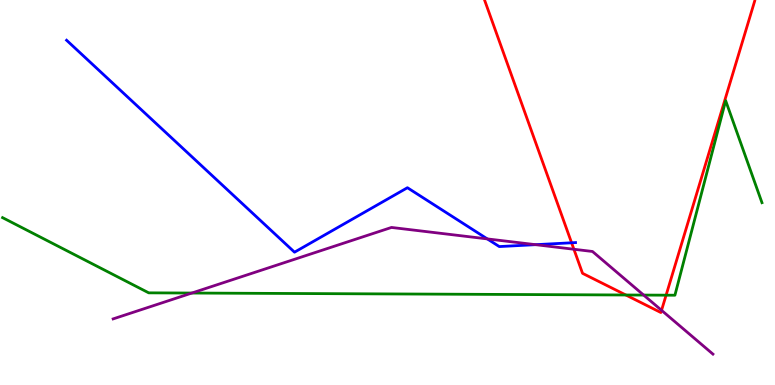[{'lines': ['blue', 'red'], 'intersections': [{'x': 7.38, 'y': 3.69}]}, {'lines': ['green', 'red'], 'intersections': [{'x': 8.08, 'y': 2.34}, {'x': 8.59, 'y': 2.33}]}, {'lines': ['purple', 'red'], 'intersections': [{'x': 7.41, 'y': 3.53}, {'x': 8.54, 'y': 1.94}]}, {'lines': ['blue', 'green'], 'intersections': []}, {'lines': ['blue', 'purple'], 'intersections': [{'x': 6.29, 'y': 3.79}, {'x': 6.91, 'y': 3.64}]}, {'lines': ['green', 'purple'], 'intersections': [{'x': 2.48, 'y': 2.39}, {'x': 8.31, 'y': 2.34}]}]